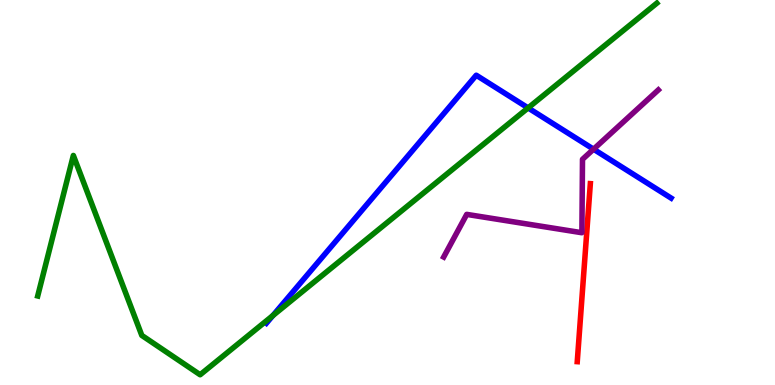[{'lines': ['blue', 'red'], 'intersections': []}, {'lines': ['green', 'red'], 'intersections': []}, {'lines': ['purple', 'red'], 'intersections': []}, {'lines': ['blue', 'green'], 'intersections': [{'x': 3.52, 'y': 1.8}, {'x': 6.81, 'y': 7.2}]}, {'lines': ['blue', 'purple'], 'intersections': [{'x': 7.66, 'y': 6.12}]}, {'lines': ['green', 'purple'], 'intersections': []}]